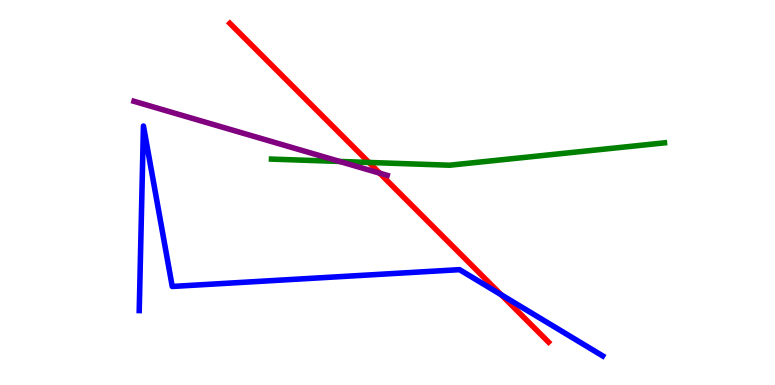[{'lines': ['blue', 'red'], 'intersections': [{'x': 6.47, 'y': 2.34}]}, {'lines': ['green', 'red'], 'intersections': [{'x': 4.76, 'y': 5.78}]}, {'lines': ['purple', 'red'], 'intersections': [{'x': 4.9, 'y': 5.5}]}, {'lines': ['blue', 'green'], 'intersections': []}, {'lines': ['blue', 'purple'], 'intersections': []}, {'lines': ['green', 'purple'], 'intersections': [{'x': 4.38, 'y': 5.81}]}]